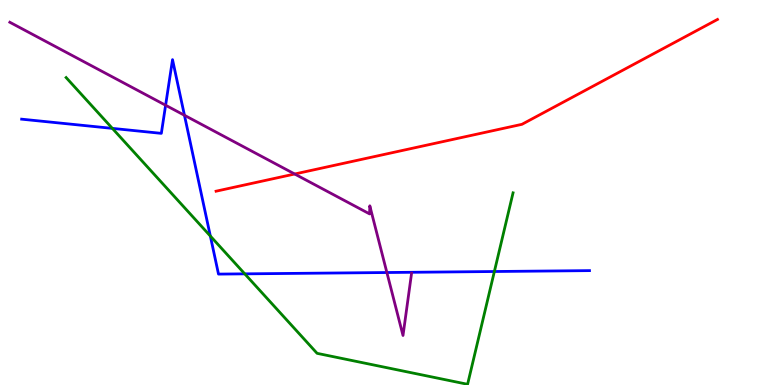[{'lines': ['blue', 'red'], 'intersections': []}, {'lines': ['green', 'red'], 'intersections': []}, {'lines': ['purple', 'red'], 'intersections': [{'x': 3.8, 'y': 5.48}]}, {'lines': ['blue', 'green'], 'intersections': [{'x': 1.45, 'y': 6.67}, {'x': 2.71, 'y': 3.87}, {'x': 3.16, 'y': 2.89}, {'x': 6.38, 'y': 2.95}]}, {'lines': ['blue', 'purple'], 'intersections': [{'x': 2.14, 'y': 7.27}, {'x': 2.38, 'y': 7.01}, {'x': 4.99, 'y': 2.92}]}, {'lines': ['green', 'purple'], 'intersections': []}]